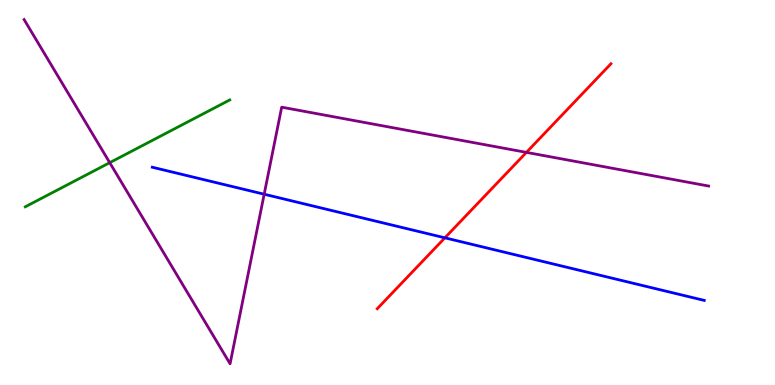[{'lines': ['blue', 'red'], 'intersections': [{'x': 5.74, 'y': 3.82}]}, {'lines': ['green', 'red'], 'intersections': []}, {'lines': ['purple', 'red'], 'intersections': [{'x': 6.79, 'y': 6.04}]}, {'lines': ['blue', 'green'], 'intersections': []}, {'lines': ['blue', 'purple'], 'intersections': [{'x': 3.41, 'y': 4.96}]}, {'lines': ['green', 'purple'], 'intersections': [{'x': 1.42, 'y': 5.77}]}]